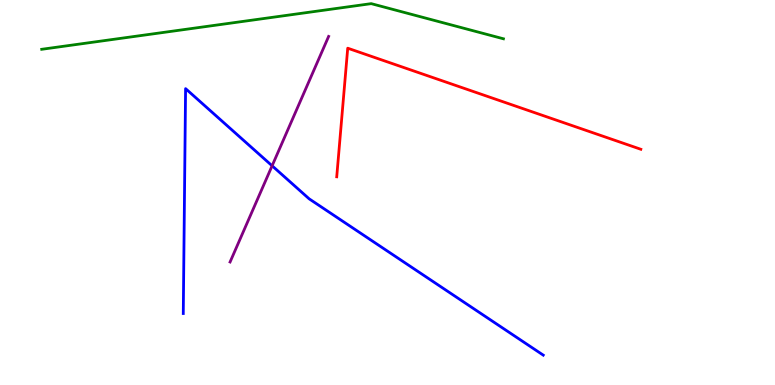[{'lines': ['blue', 'red'], 'intersections': []}, {'lines': ['green', 'red'], 'intersections': []}, {'lines': ['purple', 'red'], 'intersections': []}, {'lines': ['blue', 'green'], 'intersections': []}, {'lines': ['blue', 'purple'], 'intersections': [{'x': 3.51, 'y': 5.69}]}, {'lines': ['green', 'purple'], 'intersections': []}]